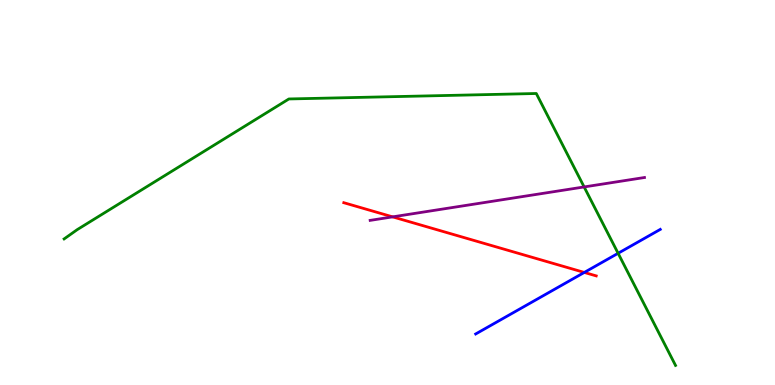[{'lines': ['blue', 'red'], 'intersections': [{'x': 7.54, 'y': 2.92}]}, {'lines': ['green', 'red'], 'intersections': []}, {'lines': ['purple', 'red'], 'intersections': [{'x': 5.07, 'y': 4.37}]}, {'lines': ['blue', 'green'], 'intersections': [{'x': 7.98, 'y': 3.42}]}, {'lines': ['blue', 'purple'], 'intersections': []}, {'lines': ['green', 'purple'], 'intersections': [{'x': 7.54, 'y': 5.14}]}]